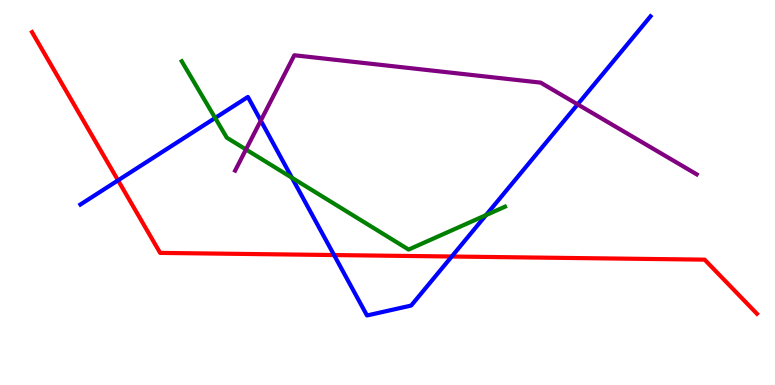[{'lines': ['blue', 'red'], 'intersections': [{'x': 1.52, 'y': 5.32}, {'x': 4.31, 'y': 3.38}, {'x': 5.83, 'y': 3.34}]}, {'lines': ['green', 'red'], 'intersections': []}, {'lines': ['purple', 'red'], 'intersections': []}, {'lines': ['blue', 'green'], 'intersections': [{'x': 2.78, 'y': 6.94}, {'x': 3.77, 'y': 5.38}, {'x': 6.27, 'y': 4.41}]}, {'lines': ['blue', 'purple'], 'intersections': [{'x': 3.37, 'y': 6.87}, {'x': 7.45, 'y': 7.29}]}, {'lines': ['green', 'purple'], 'intersections': [{'x': 3.17, 'y': 6.12}]}]